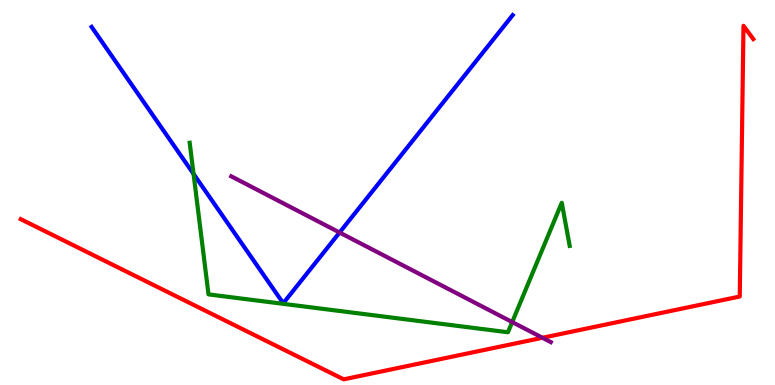[{'lines': ['blue', 'red'], 'intersections': []}, {'lines': ['green', 'red'], 'intersections': []}, {'lines': ['purple', 'red'], 'intersections': [{'x': 7.0, 'y': 1.23}]}, {'lines': ['blue', 'green'], 'intersections': [{'x': 2.5, 'y': 5.48}]}, {'lines': ['blue', 'purple'], 'intersections': [{'x': 4.38, 'y': 3.96}]}, {'lines': ['green', 'purple'], 'intersections': [{'x': 6.61, 'y': 1.63}]}]